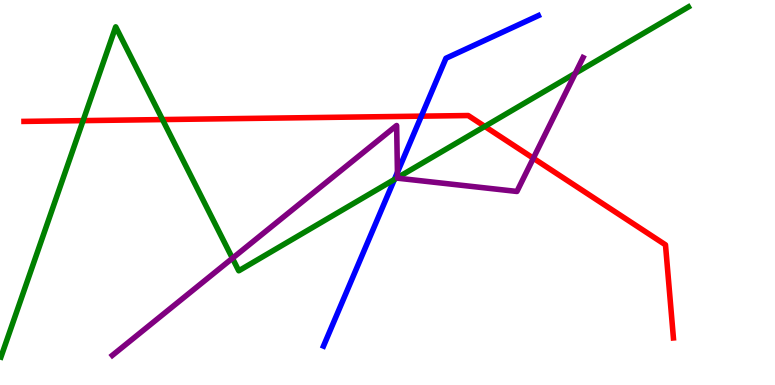[{'lines': ['blue', 'red'], 'intersections': [{'x': 5.44, 'y': 6.98}]}, {'lines': ['green', 'red'], 'intersections': [{'x': 1.07, 'y': 6.87}, {'x': 2.1, 'y': 6.89}, {'x': 6.26, 'y': 6.72}]}, {'lines': ['purple', 'red'], 'intersections': [{'x': 6.88, 'y': 5.89}]}, {'lines': ['blue', 'green'], 'intersections': [{'x': 5.09, 'y': 5.34}]}, {'lines': ['blue', 'purple'], 'intersections': [{'x': 5.13, 'y': 5.52}]}, {'lines': ['green', 'purple'], 'intersections': [{'x': 3.0, 'y': 3.29}, {'x': 5.13, 'y': 5.39}, {'x': 7.42, 'y': 8.1}]}]